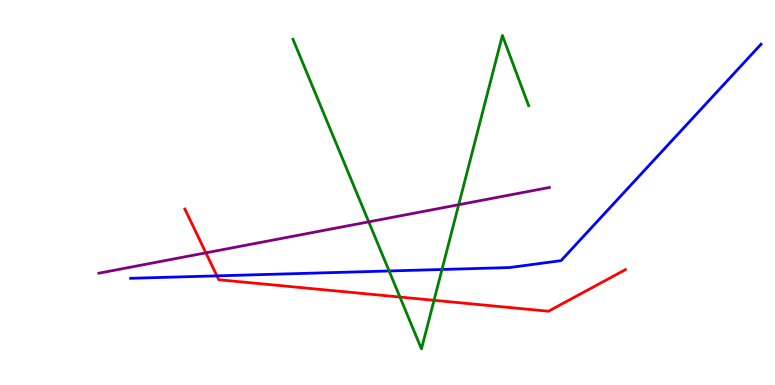[{'lines': ['blue', 'red'], 'intersections': [{'x': 2.8, 'y': 2.83}]}, {'lines': ['green', 'red'], 'intersections': [{'x': 5.16, 'y': 2.28}, {'x': 5.6, 'y': 2.2}]}, {'lines': ['purple', 'red'], 'intersections': [{'x': 2.66, 'y': 3.43}]}, {'lines': ['blue', 'green'], 'intersections': [{'x': 5.02, 'y': 2.96}, {'x': 5.7, 'y': 3.0}]}, {'lines': ['blue', 'purple'], 'intersections': []}, {'lines': ['green', 'purple'], 'intersections': [{'x': 4.76, 'y': 4.24}, {'x': 5.92, 'y': 4.68}]}]